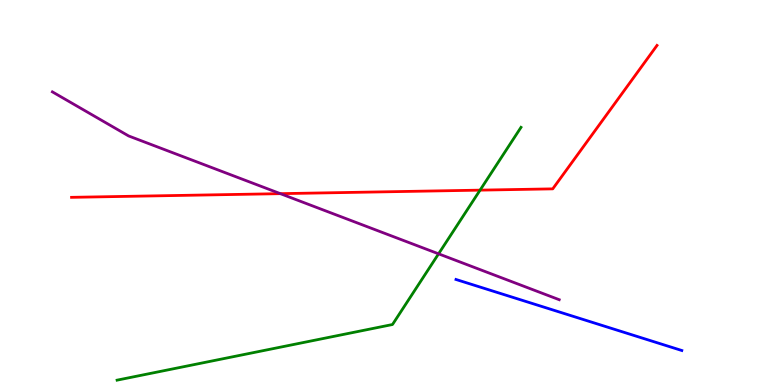[{'lines': ['blue', 'red'], 'intersections': []}, {'lines': ['green', 'red'], 'intersections': [{'x': 6.19, 'y': 5.06}]}, {'lines': ['purple', 'red'], 'intersections': [{'x': 3.62, 'y': 4.97}]}, {'lines': ['blue', 'green'], 'intersections': []}, {'lines': ['blue', 'purple'], 'intersections': []}, {'lines': ['green', 'purple'], 'intersections': [{'x': 5.66, 'y': 3.41}]}]